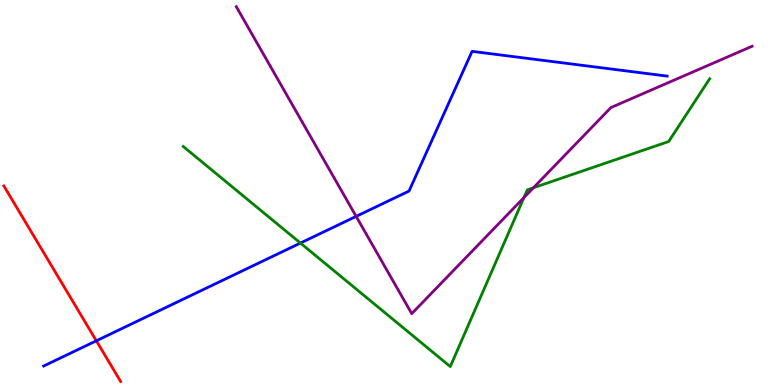[{'lines': ['blue', 'red'], 'intersections': [{'x': 1.24, 'y': 1.15}]}, {'lines': ['green', 'red'], 'intersections': []}, {'lines': ['purple', 'red'], 'intersections': []}, {'lines': ['blue', 'green'], 'intersections': [{'x': 3.88, 'y': 3.69}]}, {'lines': ['blue', 'purple'], 'intersections': [{'x': 4.6, 'y': 4.38}]}, {'lines': ['green', 'purple'], 'intersections': [{'x': 6.76, 'y': 4.87}, {'x': 6.88, 'y': 5.12}]}]